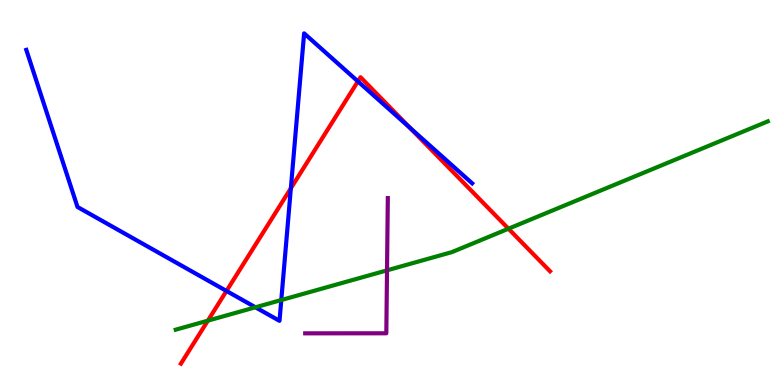[{'lines': ['blue', 'red'], 'intersections': [{'x': 2.92, 'y': 2.44}, {'x': 3.75, 'y': 5.11}, {'x': 4.62, 'y': 7.89}, {'x': 5.29, 'y': 6.69}]}, {'lines': ['green', 'red'], 'intersections': [{'x': 2.68, 'y': 1.67}, {'x': 6.56, 'y': 4.06}]}, {'lines': ['purple', 'red'], 'intersections': []}, {'lines': ['blue', 'green'], 'intersections': [{'x': 3.3, 'y': 2.02}, {'x': 3.63, 'y': 2.21}]}, {'lines': ['blue', 'purple'], 'intersections': []}, {'lines': ['green', 'purple'], 'intersections': [{'x': 4.99, 'y': 2.98}]}]